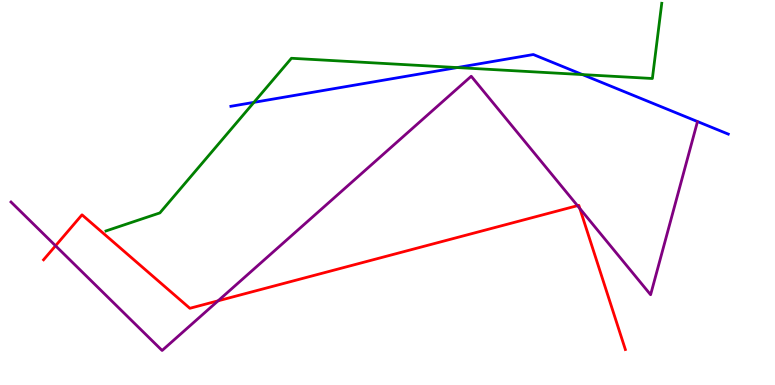[{'lines': ['blue', 'red'], 'intersections': []}, {'lines': ['green', 'red'], 'intersections': []}, {'lines': ['purple', 'red'], 'intersections': [{'x': 0.717, 'y': 3.62}, {'x': 2.81, 'y': 2.19}, {'x': 7.45, 'y': 4.66}, {'x': 7.48, 'y': 4.58}]}, {'lines': ['blue', 'green'], 'intersections': [{'x': 3.28, 'y': 7.34}, {'x': 5.9, 'y': 8.25}, {'x': 7.52, 'y': 8.06}]}, {'lines': ['blue', 'purple'], 'intersections': []}, {'lines': ['green', 'purple'], 'intersections': []}]